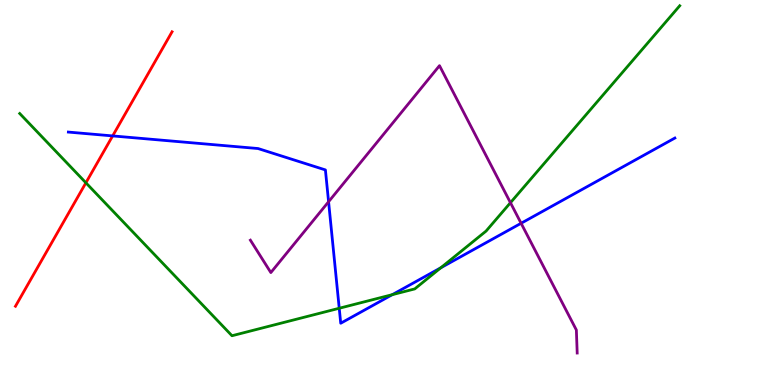[{'lines': ['blue', 'red'], 'intersections': [{'x': 1.45, 'y': 6.47}]}, {'lines': ['green', 'red'], 'intersections': [{'x': 1.11, 'y': 5.25}]}, {'lines': ['purple', 'red'], 'intersections': []}, {'lines': ['blue', 'green'], 'intersections': [{'x': 4.38, 'y': 1.99}, {'x': 5.06, 'y': 2.35}, {'x': 5.69, 'y': 3.05}]}, {'lines': ['blue', 'purple'], 'intersections': [{'x': 4.24, 'y': 4.76}, {'x': 6.72, 'y': 4.2}]}, {'lines': ['green', 'purple'], 'intersections': [{'x': 6.59, 'y': 4.74}]}]